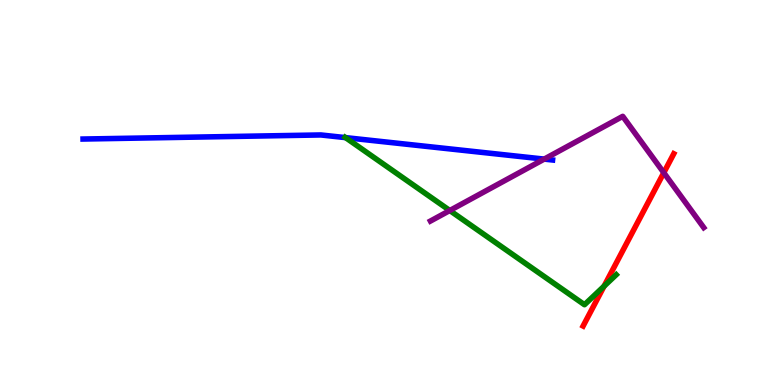[{'lines': ['blue', 'red'], 'intersections': []}, {'lines': ['green', 'red'], 'intersections': [{'x': 7.79, 'y': 2.57}]}, {'lines': ['purple', 'red'], 'intersections': [{'x': 8.56, 'y': 5.51}]}, {'lines': ['blue', 'green'], 'intersections': [{'x': 4.46, 'y': 6.43}]}, {'lines': ['blue', 'purple'], 'intersections': [{'x': 7.02, 'y': 5.87}]}, {'lines': ['green', 'purple'], 'intersections': [{'x': 5.8, 'y': 4.53}]}]